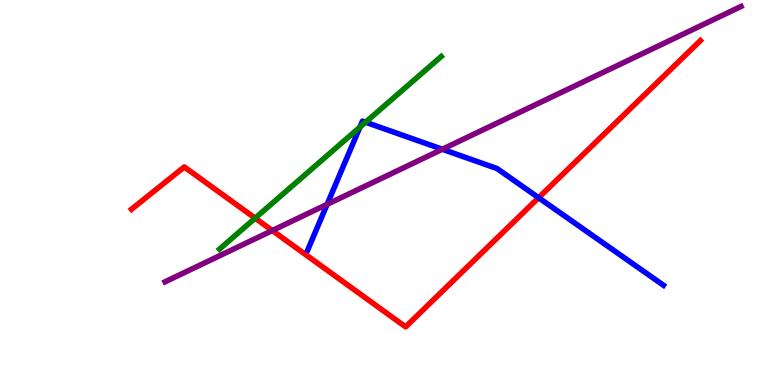[{'lines': ['blue', 'red'], 'intersections': [{'x': 6.95, 'y': 4.86}]}, {'lines': ['green', 'red'], 'intersections': [{'x': 3.29, 'y': 4.33}]}, {'lines': ['purple', 'red'], 'intersections': [{'x': 3.51, 'y': 4.01}]}, {'lines': ['blue', 'green'], 'intersections': [{'x': 4.64, 'y': 6.7}, {'x': 4.72, 'y': 6.83}]}, {'lines': ['blue', 'purple'], 'intersections': [{'x': 4.22, 'y': 4.69}, {'x': 5.71, 'y': 6.12}]}, {'lines': ['green', 'purple'], 'intersections': []}]